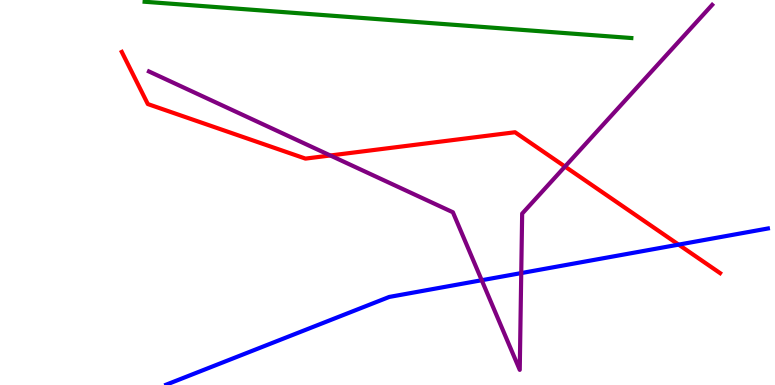[{'lines': ['blue', 'red'], 'intersections': [{'x': 8.76, 'y': 3.65}]}, {'lines': ['green', 'red'], 'intersections': []}, {'lines': ['purple', 'red'], 'intersections': [{'x': 4.26, 'y': 5.96}, {'x': 7.29, 'y': 5.67}]}, {'lines': ['blue', 'green'], 'intersections': []}, {'lines': ['blue', 'purple'], 'intersections': [{'x': 6.22, 'y': 2.72}, {'x': 6.73, 'y': 2.91}]}, {'lines': ['green', 'purple'], 'intersections': []}]